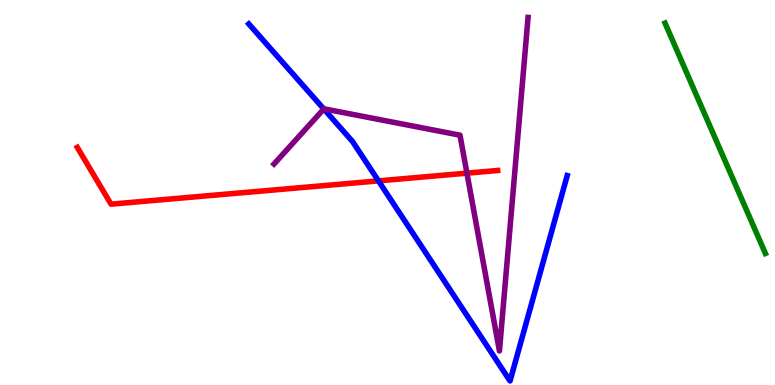[{'lines': ['blue', 'red'], 'intersections': [{'x': 4.88, 'y': 5.3}]}, {'lines': ['green', 'red'], 'intersections': []}, {'lines': ['purple', 'red'], 'intersections': [{'x': 6.02, 'y': 5.5}]}, {'lines': ['blue', 'green'], 'intersections': []}, {'lines': ['blue', 'purple'], 'intersections': [{'x': 4.18, 'y': 7.17}]}, {'lines': ['green', 'purple'], 'intersections': []}]